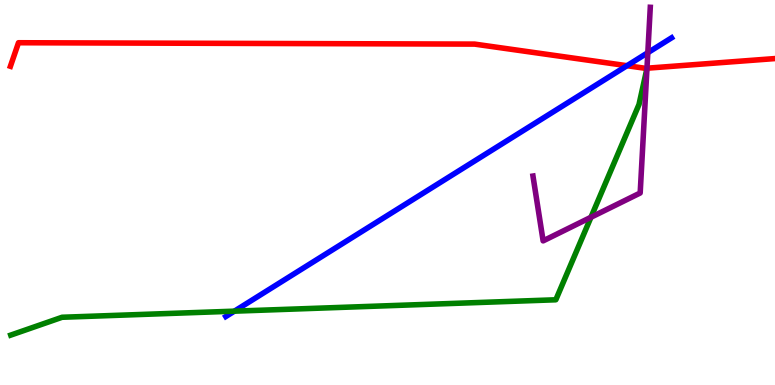[{'lines': ['blue', 'red'], 'intersections': [{'x': 8.09, 'y': 8.29}]}, {'lines': ['green', 'red'], 'intersections': []}, {'lines': ['purple', 'red'], 'intersections': [{'x': 8.35, 'y': 8.23}]}, {'lines': ['blue', 'green'], 'intersections': [{'x': 3.02, 'y': 1.92}]}, {'lines': ['blue', 'purple'], 'intersections': [{'x': 8.36, 'y': 8.63}]}, {'lines': ['green', 'purple'], 'intersections': [{'x': 7.63, 'y': 4.36}]}]